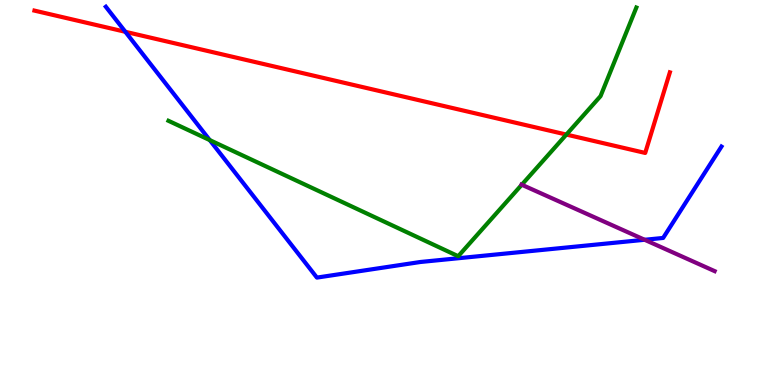[{'lines': ['blue', 'red'], 'intersections': [{'x': 1.62, 'y': 9.17}]}, {'lines': ['green', 'red'], 'intersections': [{'x': 7.31, 'y': 6.5}]}, {'lines': ['purple', 'red'], 'intersections': []}, {'lines': ['blue', 'green'], 'intersections': [{'x': 2.71, 'y': 6.36}]}, {'lines': ['blue', 'purple'], 'intersections': [{'x': 8.32, 'y': 3.77}]}, {'lines': ['green', 'purple'], 'intersections': [{'x': 6.73, 'y': 5.2}]}]